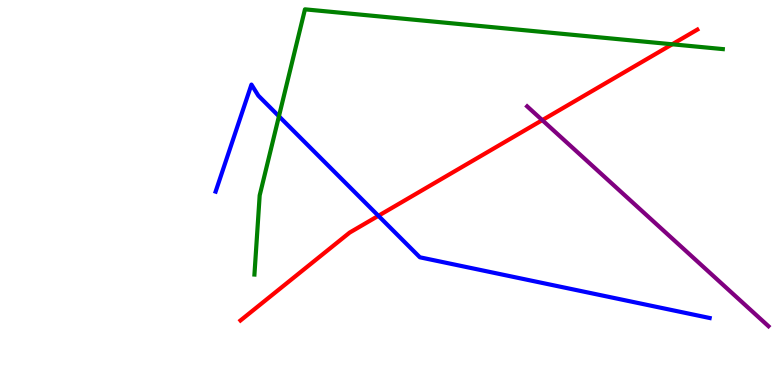[{'lines': ['blue', 'red'], 'intersections': [{'x': 4.88, 'y': 4.39}]}, {'lines': ['green', 'red'], 'intersections': [{'x': 8.67, 'y': 8.85}]}, {'lines': ['purple', 'red'], 'intersections': [{'x': 7.0, 'y': 6.88}]}, {'lines': ['blue', 'green'], 'intersections': [{'x': 3.6, 'y': 6.98}]}, {'lines': ['blue', 'purple'], 'intersections': []}, {'lines': ['green', 'purple'], 'intersections': []}]